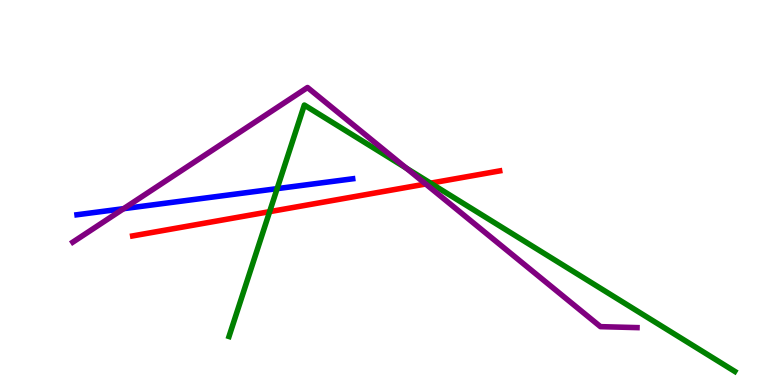[{'lines': ['blue', 'red'], 'intersections': []}, {'lines': ['green', 'red'], 'intersections': [{'x': 3.48, 'y': 4.5}, {'x': 5.56, 'y': 5.24}]}, {'lines': ['purple', 'red'], 'intersections': [{'x': 5.49, 'y': 5.22}]}, {'lines': ['blue', 'green'], 'intersections': [{'x': 3.58, 'y': 5.1}]}, {'lines': ['blue', 'purple'], 'intersections': [{'x': 1.6, 'y': 4.58}]}, {'lines': ['green', 'purple'], 'intersections': [{'x': 5.24, 'y': 5.63}]}]